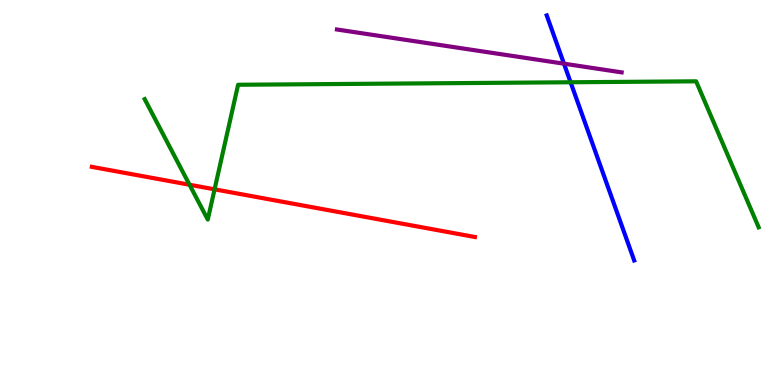[{'lines': ['blue', 'red'], 'intersections': []}, {'lines': ['green', 'red'], 'intersections': [{'x': 2.45, 'y': 5.2}, {'x': 2.77, 'y': 5.08}]}, {'lines': ['purple', 'red'], 'intersections': []}, {'lines': ['blue', 'green'], 'intersections': [{'x': 7.36, 'y': 7.86}]}, {'lines': ['blue', 'purple'], 'intersections': [{'x': 7.28, 'y': 8.35}]}, {'lines': ['green', 'purple'], 'intersections': []}]